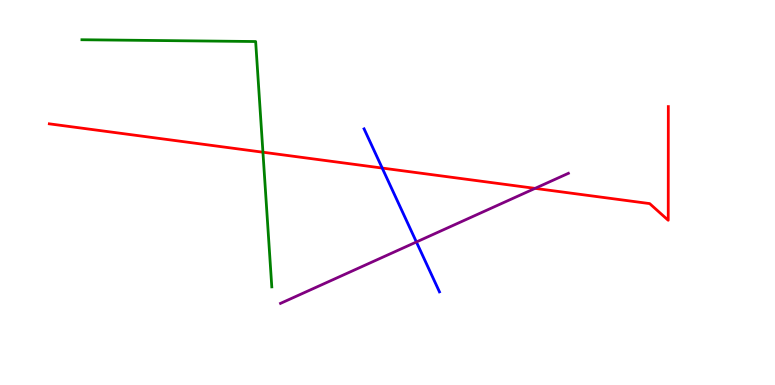[{'lines': ['blue', 'red'], 'intersections': [{'x': 4.93, 'y': 5.63}]}, {'lines': ['green', 'red'], 'intersections': [{'x': 3.39, 'y': 6.05}]}, {'lines': ['purple', 'red'], 'intersections': [{'x': 6.9, 'y': 5.11}]}, {'lines': ['blue', 'green'], 'intersections': []}, {'lines': ['blue', 'purple'], 'intersections': [{'x': 5.37, 'y': 3.71}]}, {'lines': ['green', 'purple'], 'intersections': []}]